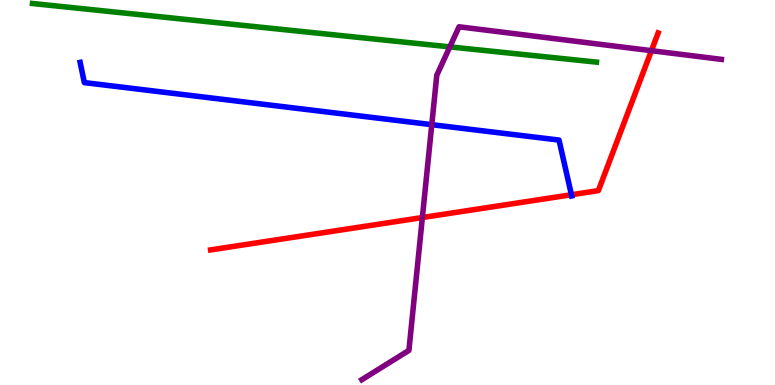[{'lines': ['blue', 'red'], 'intersections': [{'x': 7.37, 'y': 4.94}]}, {'lines': ['green', 'red'], 'intersections': []}, {'lines': ['purple', 'red'], 'intersections': [{'x': 5.45, 'y': 4.35}, {'x': 8.41, 'y': 8.68}]}, {'lines': ['blue', 'green'], 'intersections': []}, {'lines': ['blue', 'purple'], 'intersections': [{'x': 5.57, 'y': 6.76}]}, {'lines': ['green', 'purple'], 'intersections': [{'x': 5.8, 'y': 8.78}]}]